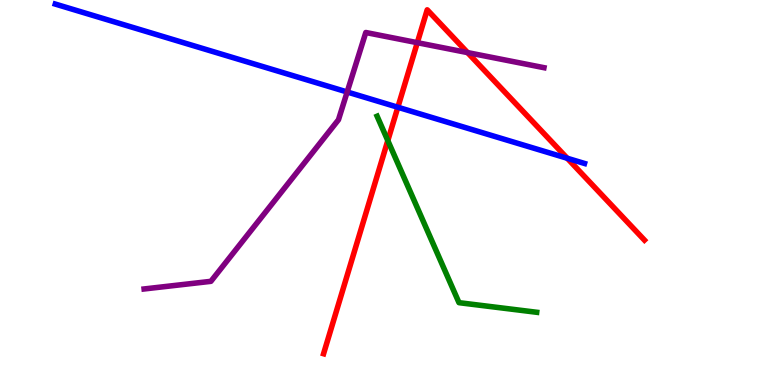[{'lines': ['blue', 'red'], 'intersections': [{'x': 5.13, 'y': 7.21}, {'x': 7.32, 'y': 5.89}]}, {'lines': ['green', 'red'], 'intersections': [{'x': 5.0, 'y': 6.35}]}, {'lines': ['purple', 'red'], 'intersections': [{'x': 5.38, 'y': 8.89}, {'x': 6.03, 'y': 8.63}]}, {'lines': ['blue', 'green'], 'intersections': []}, {'lines': ['blue', 'purple'], 'intersections': [{'x': 4.48, 'y': 7.61}]}, {'lines': ['green', 'purple'], 'intersections': []}]